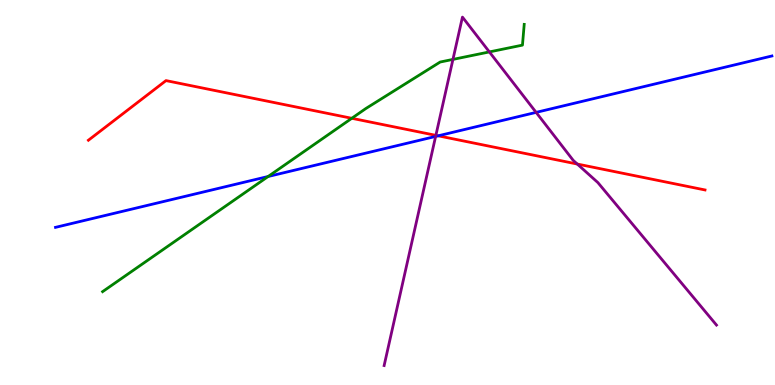[{'lines': ['blue', 'red'], 'intersections': [{'x': 5.65, 'y': 6.47}]}, {'lines': ['green', 'red'], 'intersections': [{'x': 4.54, 'y': 6.93}]}, {'lines': ['purple', 'red'], 'intersections': [{'x': 5.62, 'y': 6.48}, {'x': 7.45, 'y': 5.74}]}, {'lines': ['blue', 'green'], 'intersections': [{'x': 3.46, 'y': 5.42}]}, {'lines': ['blue', 'purple'], 'intersections': [{'x': 5.62, 'y': 6.46}, {'x': 6.92, 'y': 7.08}]}, {'lines': ['green', 'purple'], 'intersections': [{'x': 5.84, 'y': 8.46}, {'x': 6.31, 'y': 8.65}]}]